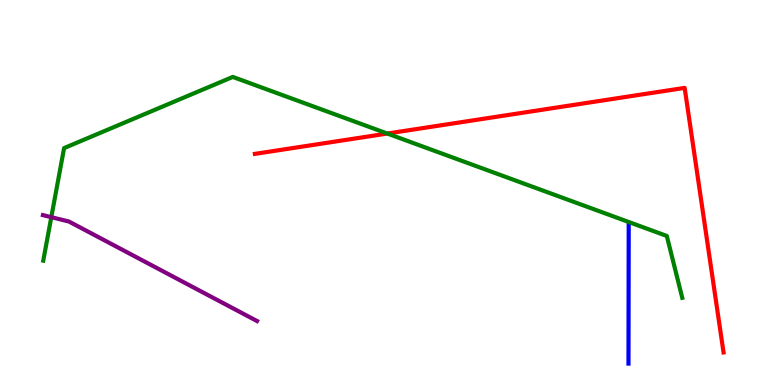[{'lines': ['blue', 'red'], 'intersections': []}, {'lines': ['green', 'red'], 'intersections': [{'x': 5.0, 'y': 6.53}]}, {'lines': ['purple', 'red'], 'intersections': []}, {'lines': ['blue', 'green'], 'intersections': []}, {'lines': ['blue', 'purple'], 'intersections': []}, {'lines': ['green', 'purple'], 'intersections': [{'x': 0.662, 'y': 4.36}]}]